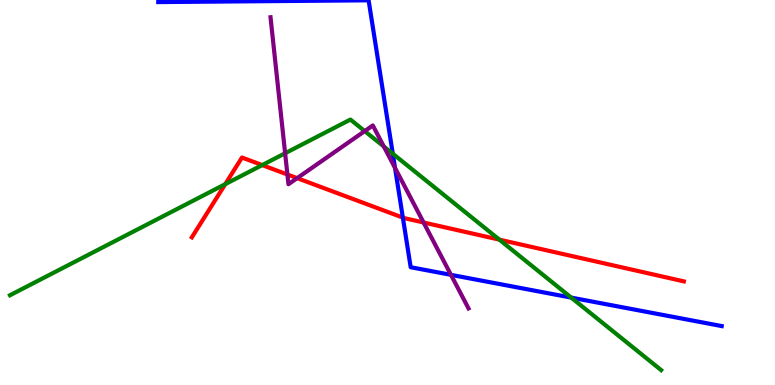[{'lines': ['blue', 'red'], 'intersections': [{'x': 5.2, 'y': 4.35}]}, {'lines': ['green', 'red'], 'intersections': [{'x': 2.91, 'y': 5.22}, {'x': 3.38, 'y': 5.71}, {'x': 6.44, 'y': 3.78}]}, {'lines': ['purple', 'red'], 'intersections': [{'x': 3.71, 'y': 5.47}, {'x': 3.83, 'y': 5.37}, {'x': 5.47, 'y': 4.22}]}, {'lines': ['blue', 'green'], 'intersections': [{'x': 5.07, 'y': 6.01}, {'x': 7.37, 'y': 2.27}]}, {'lines': ['blue', 'purple'], 'intersections': [{'x': 5.1, 'y': 5.64}, {'x': 5.82, 'y': 2.86}]}, {'lines': ['green', 'purple'], 'intersections': [{'x': 3.68, 'y': 6.02}, {'x': 4.71, 'y': 6.59}, {'x': 4.95, 'y': 6.19}]}]